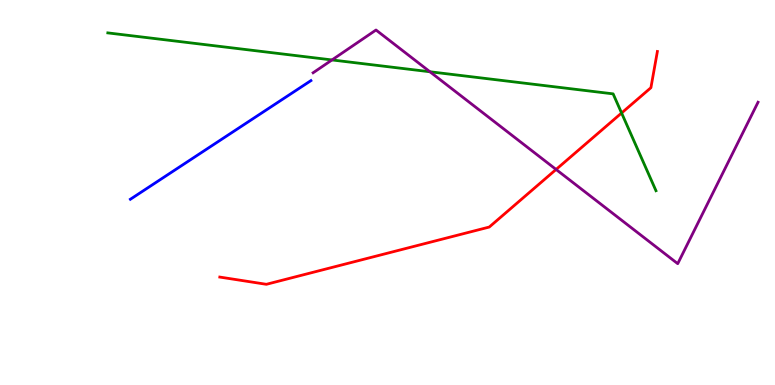[{'lines': ['blue', 'red'], 'intersections': []}, {'lines': ['green', 'red'], 'intersections': [{'x': 8.02, 'y': 7.07}]}, {'lines': ['purple', 'red'], 'intersections': [{'x': 7.18, 'y': 5.6}]}, {'lines': ['blue', 'green'], 'intersections': []}, {'lines': ['blue', 'purple'], 'intersections': []}, {'lines': ['green', 'purple'], 'intersections': [{'x': 4.28, 'y': 8.44}, {'x': 5.55, 'y': 8.14}]}]